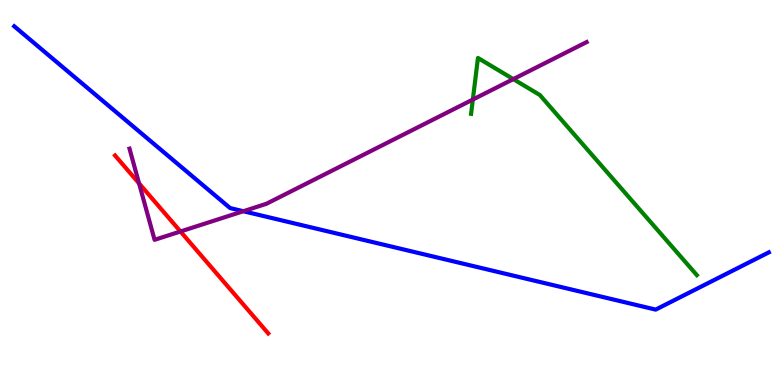[{'lines': ['blue', 'red'], 'intersections': []}, {'lines': ['green', 'red'], 'intersections': []}, {'lines': ['purple', 'red'], 'intersections': [{'x': 1.79, 'y': 5.24}, {'x': 2.33, 'y': 3.99}]}, {'lines': ['blue', 'green'], 'intersections': []}, {'lines': ['blue', 'purple'], 'intersections': [{'x': 3.14, 'y': 4.51}]}, {'lines': ['green', 'purple'], 'intersections': [{'x': 6.1, 'y': 7.41}, {'x': 6.62, 'y': 7.95}]}]